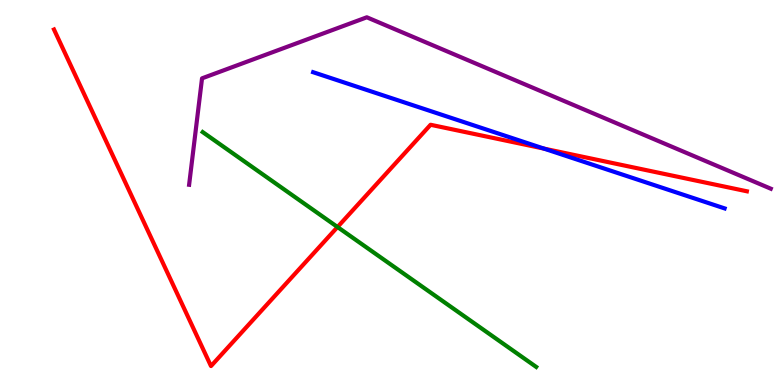[{'lines': ['blue', 'red'], 'intersections': [{'x': 7.02, 'y': 6.14}]}, {'lines': ['green', 'red'], 'intersections': [{'x': 4.36, 'y': 4.1}]}, {'lines': ['purple', 'red'], 'intersections': []}, {'lines': ['blue', 'green'], 'intersections': []}, {'lines': ['blue', 'purple'], 'intersections': []}, {'lines': ['green', 'purple'], 'intersections': []}]